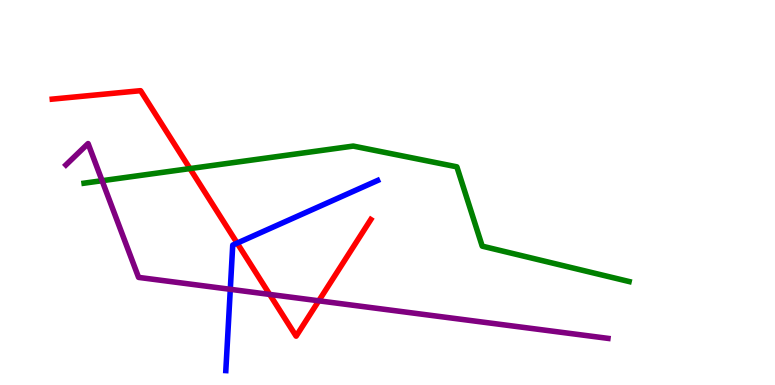[{'lines': ['blue', 'red'], 'intersections': [{'x': 3.06, 'y': 3.69}]}, {'lines': ['green', 'red'], 'intersections': [{'x': 2.45, 'y': 5.62}]}, {'lines': ['purple', 'red'], 'intersections': [{'x': 3.48, 'y': 2.35}, {'x': 4.11, 'y': 2.19}]}, {'lines': ['blue', 'green'], 'intersections': []}, {'lines': ['blue', 'purple'], 'intersections': [{'x': 2.97, 'y': 2.49}]}, {'lines': ['green', 'purple'], 'intersections': [{'x': 1.32, 'y': 5.31}]}]